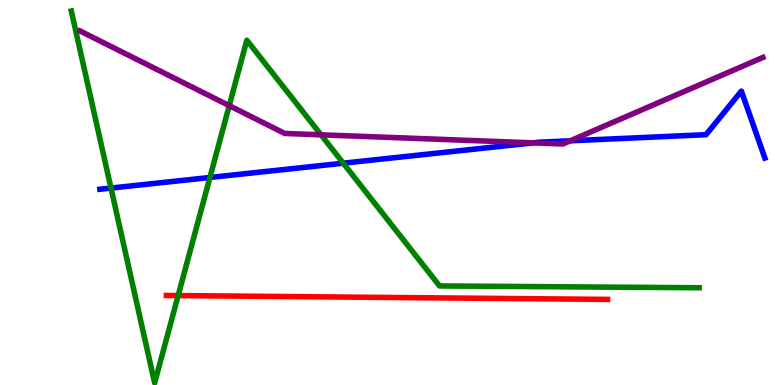[{'lines': ['blue', 'red'], 'intersections': []}, {'lines': ['green', 'red'], 'intersections': [{'x': 2.3, 'y': 2.32}]}, {'lines': ['purple', 'red'], 'intersections': []}, {'lines': ['blue', 'green'], 'intersections': [{'x': 1.43, 'y': 5.11}, {'x': 2.71, 'y': 5.39}, {'x': 4.43, 'y': 5.76}]}, {'lines': ['blue', 'purple'], 'intersections': [{'x': 6.88, 'y': 6.29}, {'x': 7.36, 'y': 6.34}]}, {'lines': ['green', 'purple'], 'intersections': [{'x': 2.96, 'y': 7.26}, {'x': 4.14, 'y': 6.5}]}]